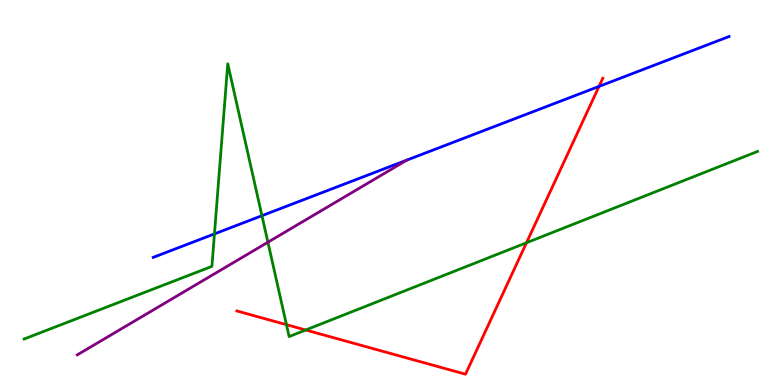[{'lines': ['blue', 'red'], 'intersections': [{'x': 7.73, 'y': 7.76}]}, {'lines': ['green', 'red'], 'intersections': [{'x': 3.7, 'y': 1.57}, {'x': 3.94, 'y': 1.43}, {'x': 6.79, 'y': 3.69}]}, {'lines': ['purple', 'red'], 'intersections': []}, {'lines': ['blue', 'green'], 'intersections': [{'x': 2.77, 'y': 3.92}, {'x': 3.38, 'y': 4.4}]}, {'lines': ['blue', 'purple'], 'intersections': []}, {'lines': ['green', 'purple'], 'intersections': [{'x': 3.46, 'y': 3.71}]}]